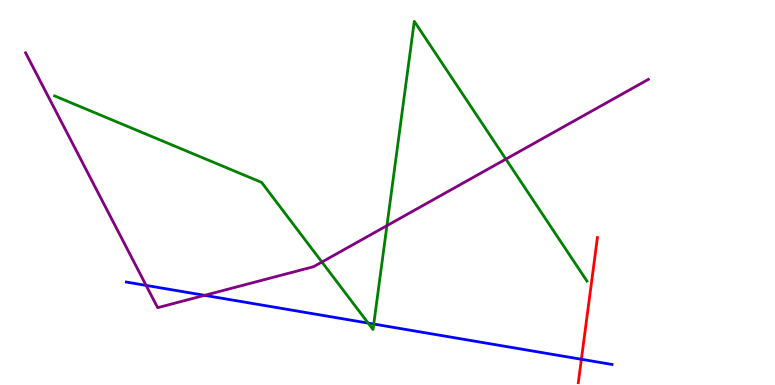[{'lines': ['blue', 'red'], 'intersections': [{'x': 7.5, 'y': 0.668}]}, {'lines': ['green', 'red'], 'intersections': []}, {'lines': ['purple', 'red'], 'intersections': []}, {'lines': ['blue', 'green'], 'intersections': [{'x': 4.75, 'y': 1.61}, {'x': 4.82, 'y': 1.58}]}, {'lines': ['blue', 'purple'], 'intersections': [{'x': 1.89, 'y': 2.59}, {'x': 2.64, 'y': 2.33}]}, {'lines': ['green', 'purple'], 'intersections': [{'x': 4.15, 'y': 3.19}, {'x': 4.99, 'y': 4.14}, {'x': 6.53, 'y': 5.87}]}]